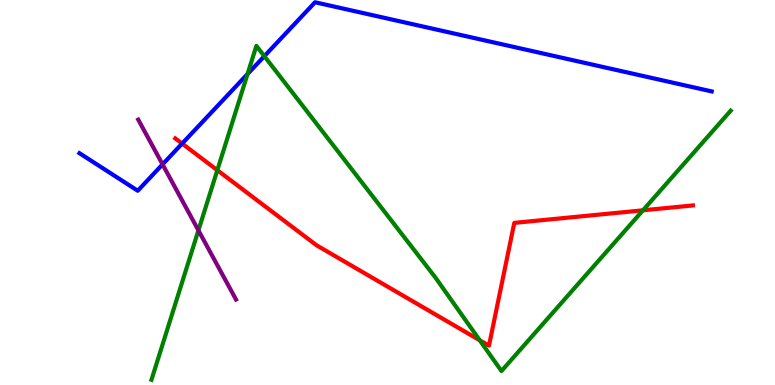[{'lines': ['blue', 'red'], 'intersections': [{'x': 2.35, 'y': 6.27}]}, {'lines': ['green', 'red'], 'intersections': [{'x': 2.8, 'y': 5.58}, {'x': 6.19, 'y': 1.16}, {'x': 8.3, 'y': 4.54}]}, {'lines': ['purple', 'red'], 'intersections': []}, {'lines': ['blue', 'green'], 'intersections': [{'x': 3.19, 'y': 8.08}, {'x': 3.41, 'y': 8.54}]}, {'lines': ['blue', 'purple'], 'intersections': [{'x': 2.1, 'y': 5.73}]}, {'lines': ['green', 'purple'], 'intersections': [{'x': 2.56, 'y': 4.02}]}]